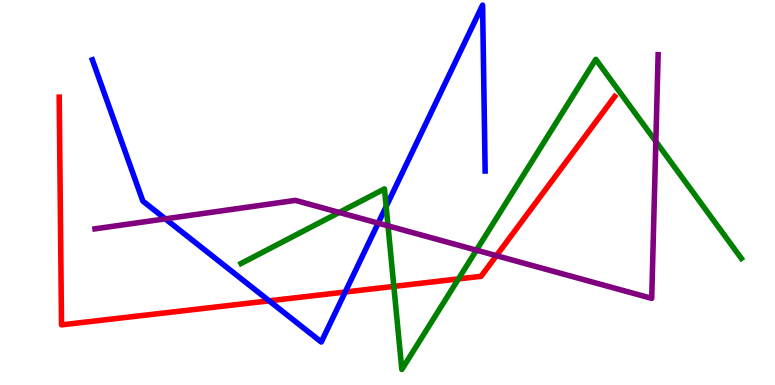[{'lines': ['blue', 'red'], 'intersections': [{'x': 3.47, 'y': 2.19}, {'x': 4.45, 'y': 2.41}]}, {'lines': ['green', 'red'], 'intersections': [{'x': 5.08, 'y': 2.56}, {'x': 5.92, 'y': 2.76}]}, {'lines': ['purple', 'red'], 'intersections': [{'x': 6.41, 'y': 3.36}]}, {'lines': ['blue', 'green'], 'intersections': [{'x': 4.98, 'y': 4.64}]}, {'lines': ['blue', 'purple'], 'intersections': [{'x': 2.13, 'y': 4.32}, {'x': 4.88, 'y': 4.2}]}, {'lines': ['green', 'purple'], 'intersections': [{'x': 4.38, 'y': 4.48}, {'x': 5.01, 'y': 4.13}, {'x': 6.15, 'y': 3.5}, {'x': 8.46, 'y': 6.33}]}]